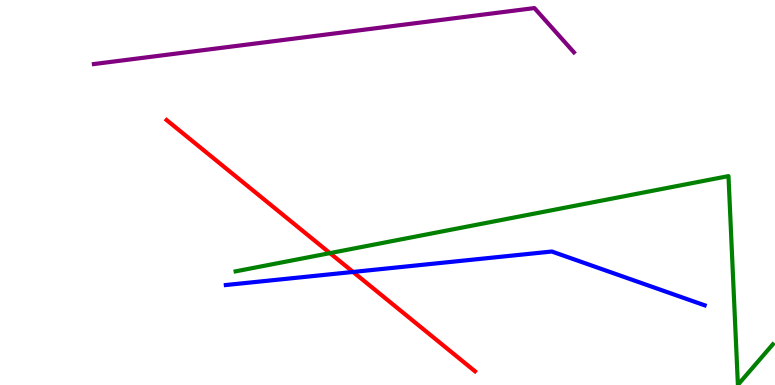[{'lines': ['blue', 'red'], 'intersections': [{'x': 4.56, 'y': 2.94}]}, {'lines': ['green', 'red'], 'intersections': [{'x': 4.26, 'y': 3.43}]}, {'lines': ['purple', 'red'], 'intersections': []}, {'lines': ['blue', 'green'], 'intersections': []}, {'lines': ['blue', 'purple'], 'intersections': []}, {'lines': ['green', 'purple'], 'intersections': []}]